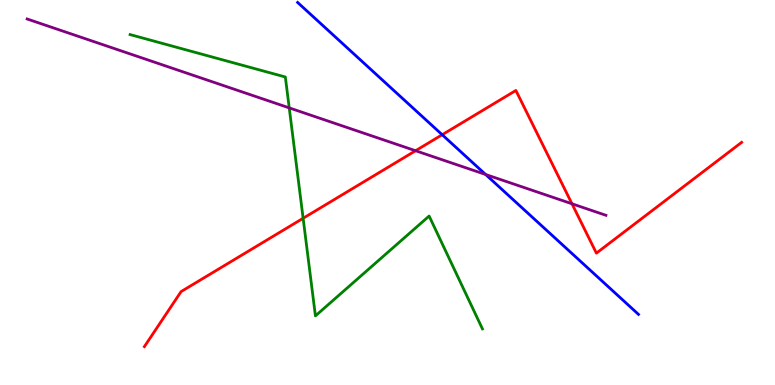[{'lines': ['blue', 'red'], 'intersections': [{'x': 5.71, 'y': 6.5}]}, {'lines': ['green', 'red'], 'intersections': [{'x': 3.91, 'y': 4.33}]}, {'lines': ['purple', 'red'], 'intersections': [{'x': 5.36, 'y': 6.09}, {'x': 7.38, 'y': 4.71}]}, {'lines': ['blue', 'green'], 'intersections': []}, {'lines': ['blue', 'purple'], 'intersections': [{'x': 6.27, 'y': 5.47}]}, {'lines': ['green', 'purple'], 'intersections': [{'x': 3.73, 'y': 7.2}]}]